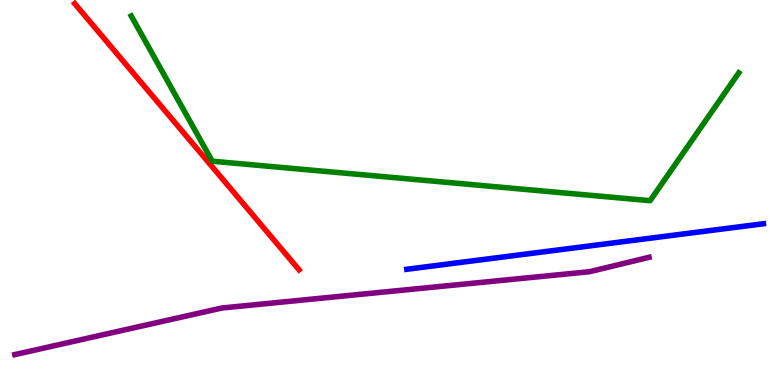[{'lines': ['blue', 'red'], 'intersections': []}, {'lines': ['green', 'red'], 'intersections': []}, {'lines': ['purple', 'red'], 'intersections': []}, {'lines': ['blue', 'green'], 'intersections': []}, {'lines': ['blue', 'purple'], 'intersections': []}, {'lines': ['green', 'purple'], 'intersections': []}]